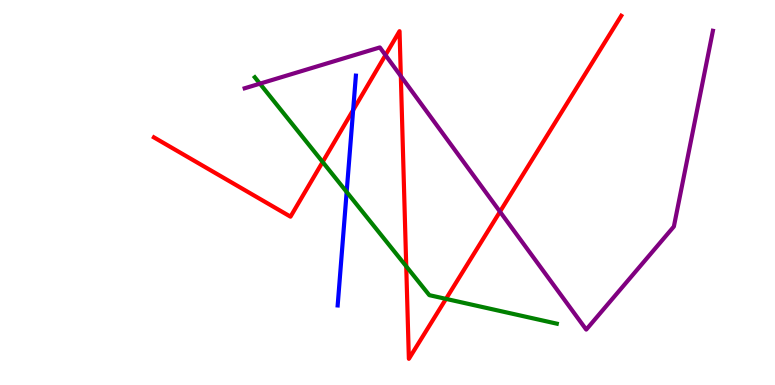[{'lines': ['blue', 'red'], 'intersections': [{'x': 4.56, 'y': 7.14}]}, {'lines': ['green', 'red'], 'intersections': [{'x': 4.16, 'y': 5.79}, {'x': 5.24, 'y': 3.08}, {'x': 5.75, 'y': 2.24}]}, {'lines': ['purple', 'red'], 'intersections': [{'x': 4.97, 'y': 8.57}, {'x': 5.17, 'y': 8.02}, {'x': 6.45, 'y': 4.5}]}, {'lines': ['blue', 'green'], 'intersections': [{'x': 4.47, 'y': 5.01}]}, {'lines': ['blue', 'purple'], 'intersections': []}, {'lines': ['green', 'purple'], 'intersections': [{'x': 3.35, 'y': 7.83}]}]